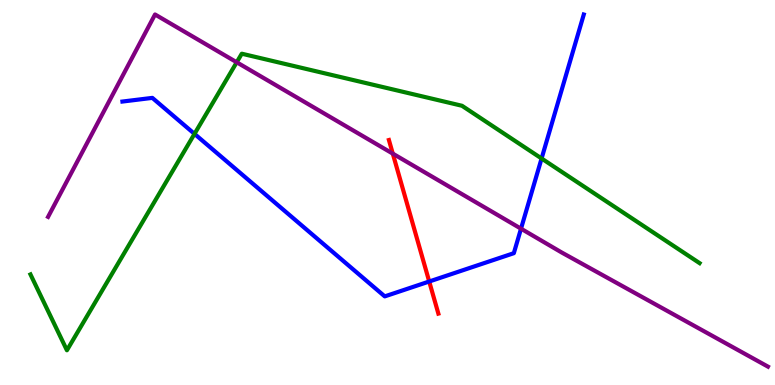[{'lines': ['blue', 'red'], 'intersections': [{'x': 5.54, 'y': 2.69}]}, {'lines': ['green', 'red'], 'intersections': []}, {'lines': ['purple', 'red'], 'intersections': [{'x': 5.07, 'y': 6.01}]}, {'lines': ['blue', 'green'], 'intersections': [{'x': 2.51, 'y': 6.52}, {'x': 6.99, 'y': 5.88}]}, {'lines': ['blue', 'purple'], 'intersections': [{'x': 6.72, 'y': 4.06}]}, {'lines': ['green', 'purple'], 'intersections': [{'x': 3.05, 'y': 8.38}]}]